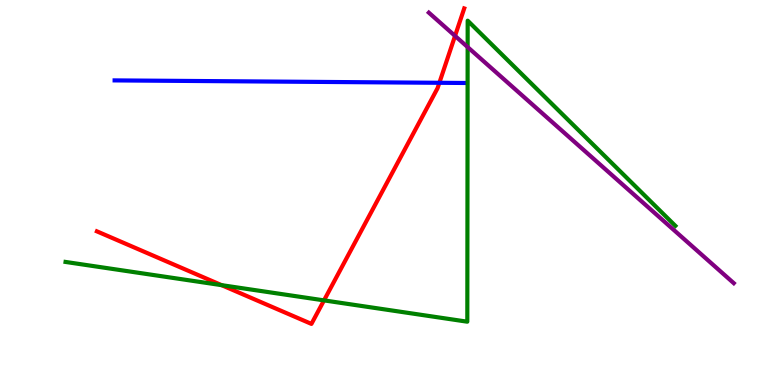[{'lines': ['blue', 'red'], 'intersections': [{'x': 5.67, 'y': 7.85}]}, {'lines': ['green', 'red'], 'intersections': [{'x': 2.86, 'y': 2.59}, {'x': 4.18, 'y': 2.2}]}, {'lines': ['purple', 'red'], 'intersections': [{'x': 5.87, 'y': 9.07}]}, {'lines': ['blue', 'green'], 'intersections': []}, {'lines': ['blue', 'purple'], 'intersections': []}, {'lines': ['green', 'purple'], 'intersections': [{'x': 6.03, 'y': 8.78}]}]